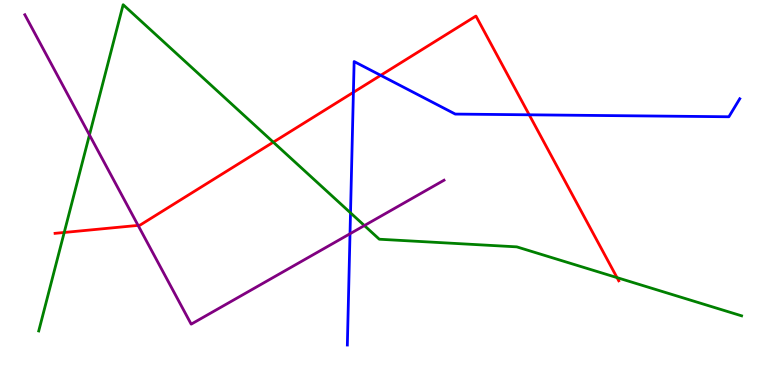[{'lines': ['blue', 'red'], 'intersections': [{'x': 4.56, 'y': 7.6}, {'x': 4.91, 'y': 8.04}, {'x': 6.83, 'y': 7.02}]}, {'lines': ['green', 'red'], 'intersections': [{'x': 0.829, 'y': 3.96}, {'x': 3.53, 'y': 6.31}, {'x': 7.96, 'y': 2.79}]}, {'lines': ['purple', 'red'], 'intersections': [{'x': 1.78, 'y': 4.15}]}, {'lines': ['blue', 'green'], 'intersections': [{'x': 4.52, 'y': 4.47}]}, {'lines': ['blue', 'purple'], 'intersections': [{'x': 4.52, 'y': 3.93}]}, {'lines': ['green', 'purple'], 'intersections': [{'x': 1.15, 'y': 6.5}, {'x': 4.7, 'y': 4.14}]}]